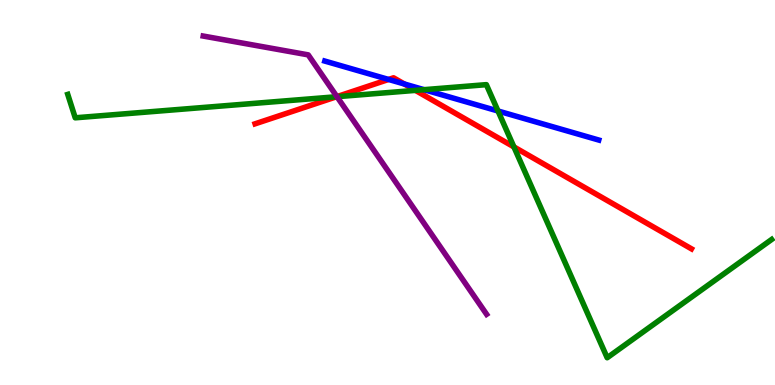[{'lines': ['blue', 'red'], 'intersections': [{'x': 5.01, 'y': 7.94}, {'x': 5.22, 'y': 7.82}]}, {'lines': ['green', 'red'], 'intersections': [{'x': 4.34, 'y': 7.49}, {'x': 5.36, 'y': 7.65}, {'x': 6.63, 'y': 6.18}]}, {'lines': ['purple', 'red'], 'intersections': [{'x': 4.35, 'y': 7.49}]}, {'lines': ['blue', 'green'], 'intersections': [{'x': 5.47, 'y': 7.67}, {'x': 6.43, 'y': 7.12}]}, {'lines': ['blue', 'purple'], 'intersections': []}, {'lines': ['green', 'purple'], 'intersections': [{'x': 4.35, 'y': 7.49}]}]